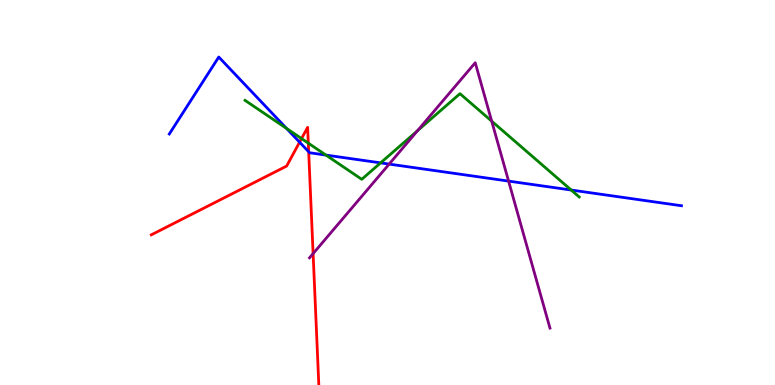[{'lines': ['blue', 'red'], 'intersections': [{'x': 3.87, 'y': 6.31}, {'x': 3.98, 'y': 6.06}]}, {'lines': ['green', 'red'], 'intersections': [{'x': 3.89, 'y': 6.4}, {'x': 3.98, 'y': 6.28}]}, {'lines': ['purple', 'red'], 'intersections': [{'x': 4.04, 'y': 3.41}]}, {'lines': ['blue', 'green'], 'intersections': [{'x': 3.7, 'y': 6.66}, {'x': 4.21, 'y': 5.97}, {'x': 4.91, 'y': 5.77}, {'x': 7.37, 'y': 5.06}]}, {'lines': ['blue', 'purple'], 'intersections': [{'x': 5.02, 'y': 5.74}, {'x': 6.56, 'y': 5.3}]}, {'lines': ['green', 'purple'], 'intersections': [{'x': 5.39, 'y': 6.6}, {'x': 6.34, 'y': 6.85}]}]